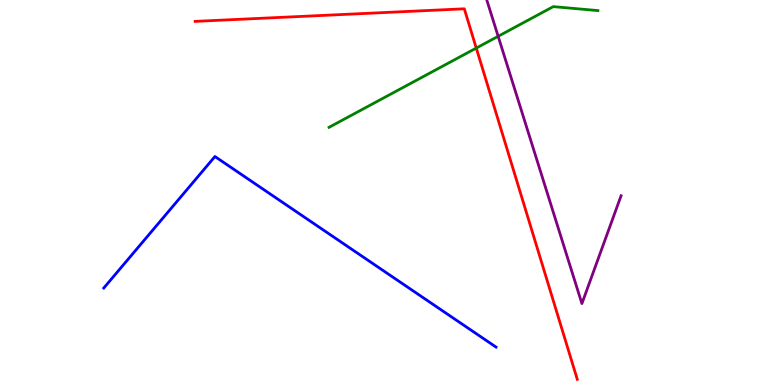[{'lines': ['blue', 'red'], 'intersections': []}, {'lines': ['green', 'red'], 'intersections': [{'x': 6.15, 'y': 8.75}]}, {'lines': ['purple', 'red'], 'intersections': []}, {'lines': ['blue', 'green'], 'intersections': []}, {'lines': ['blue', 'purple'], 'intersections': []}, {'lines': ['green', 'purple'], 'intersections': [{'x': 6.43, 'y': 9.06}]}]